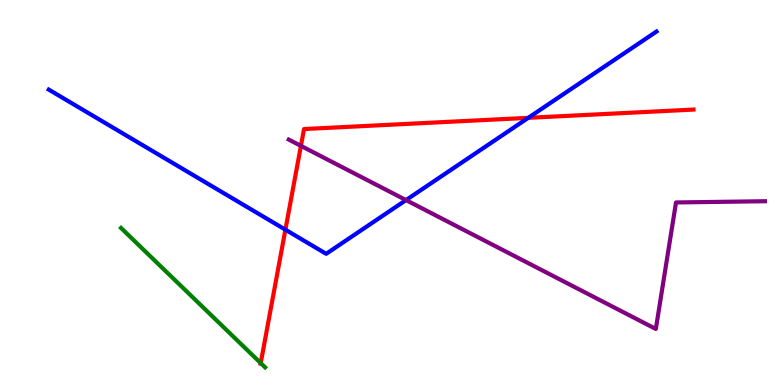[{'lines': ['blue', 'red'], 'intersections': [{'x': 3.68, 'y': 4.03}, {'x': 6.82, 'y': 6.94}]}, {'lines': ['green', 'red'], 'intersections': [{'x': 3.36, 'y': 0.569}]}, {'lines': ['purple', 'red'], 'intersections': [{'x': 3.88, 'y': 6.21}]}, {'lines': ['blue', 'green'], 'intersections': []}, {'lines': ['blue', 'purple'], 'intersections': [{'x': 5.24, 'y': 4.8}]}, {'lines': ['green', 'purple'], 'intersections': []}]